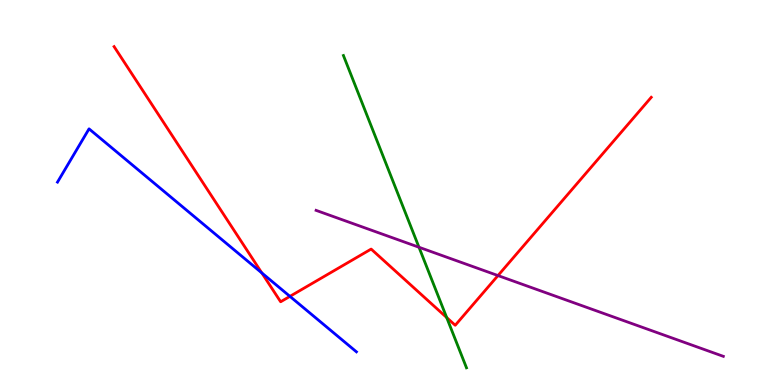[{'lines': ['blue', 'red'], 'intersections': [{'x': 3.38, 'y': 2.91}, {'x': 3.74, 'y': 2.3}]}, {'lines': ['green', 'red'], 'intersections': [{'x': 5.76, 'y': 1.75}]}, {'lines': ['purple', 'red'], 'intersections': [{'x': 6.43, 'y': 2.84}]}, {'lines': ['blue', 'green'], 'intersections': []}, {'lines': ['blue', 'purple'], 'intersections': []}, {'lines': ['green', 'purple'], 'intersections': [{'x': 5.41, 'y': 3.58}]}]